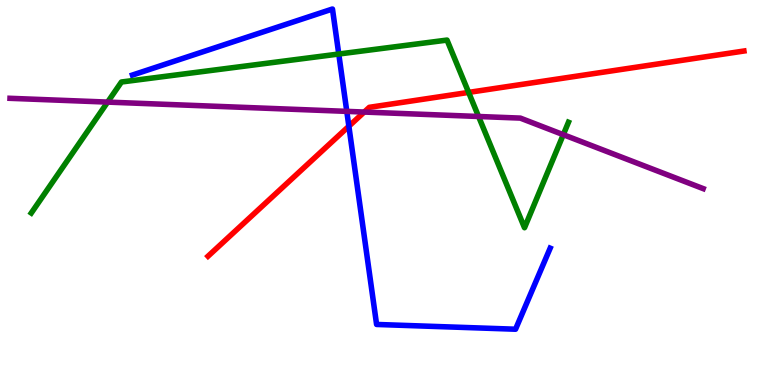[{'lines': ['blue', 'red'], 'intersections': [{'x': 4.5, 'y': 6.72}]}, {'lines': ['green', 'red'], 'intersections': [{'x': 6.05, 'y': 7.6}]}, {'lines': ['purple', 'red'], 'intersections': [{'x': 4.7, 'y': 7.09}]}, {'lines': ['blue', 'green'], 'intersections': [{'x': 4.37, 'y': 8.6}]}, {'lines': ['blue', 'purple'], 'intersections': [{'x': 4.47, 'y': 7.11}]}, {'lines': ['green', 'purple'], 'intersections': [{'x': 1.39, 'y': 7.35}, {'x': 6.18, 'y': 6.97}, {'x': 7.27, 'y': 6.5}]}]